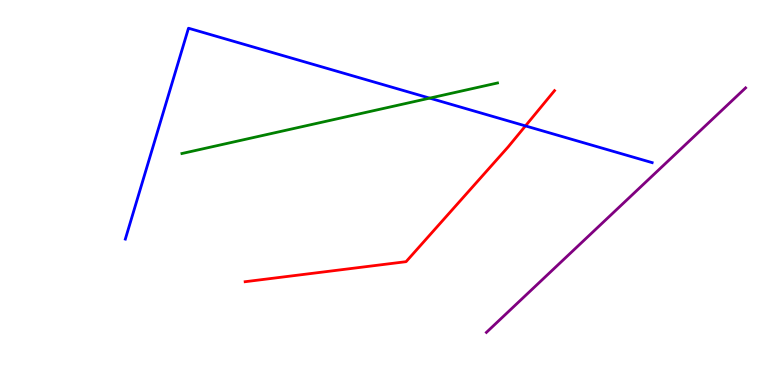[{'lines': ['blue', 'red'], 'intersections': [{'x': 6.78, 'y': 6.73}]}, {'lines': ['green', 'red'], 'intersections': []}, {'lines': ['purple', 'red'], 'intersections': []}, {'lines': ['blue', 'green'], 'intersections': [{'x': 5.54, 'y': 7.45}]}, {'lines': ['blue', 'purple'], 'intersections': []}, {'lines': ['green', 'purple'], 'intersections': []}]